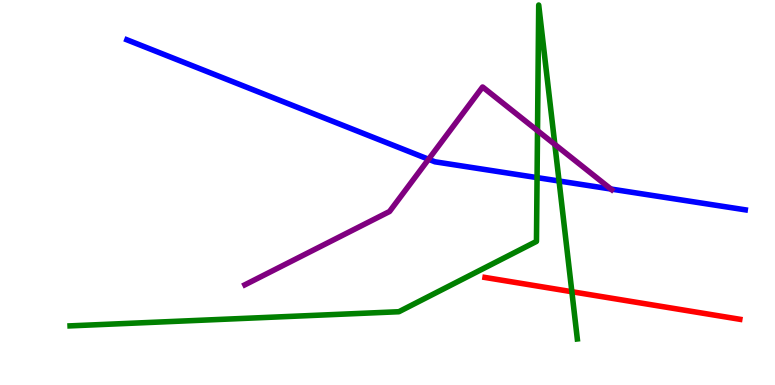[{'lines': ['blue', 'red'], 'intersections': []}, {'lines': ['green', 'red'], 'intersections': [{'x': 7.38, 'y': 2.42}]}, {'lines': ['purple', 'red'], 'intersections': []}, {'lines': ['blue', 'green'], 'intersections': [{'x': 6.93, 'y': 5.39}, {'x': 7.21, 'y': 5.3}]}, {'lines': ['blue', 'purple'], 'intersections': [{'x': 5.53, 'y': 5.86}, {'x': 7.88, 'y': 5.09}]}, {'lines': ['green', 'purple'], 'intersections': [{'x': 6.94, 'y': 6.61}, {'x': 7.16, 'y': 6.25}]}]